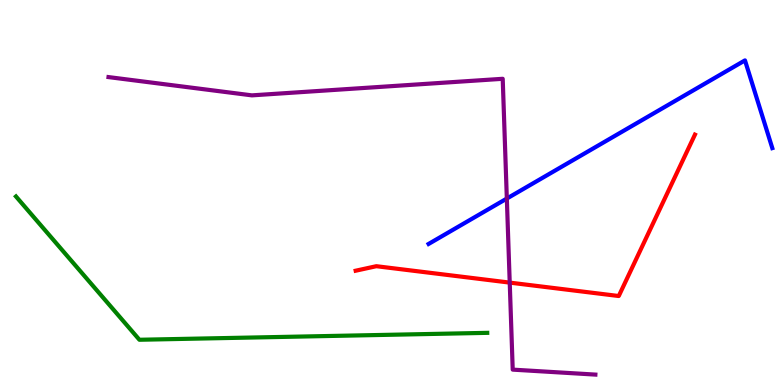[{'lines': ['blue', 'red'], 'intersections': []}, {'lines': ['green', 'red'], 'intersections': []}, {'lines': ['purple', 'red'], 'intersections': [{'x': 6.58, 'y': 2.66}]}, {'lines': ['blue', 'green'], 'intersections': []}, {'lines': ['blue', 'purple'], 'intersections': [{'x': 6.54, 'y': 4.84}]}, {'lines': ['green', 'purple'], 'intersections': []}]